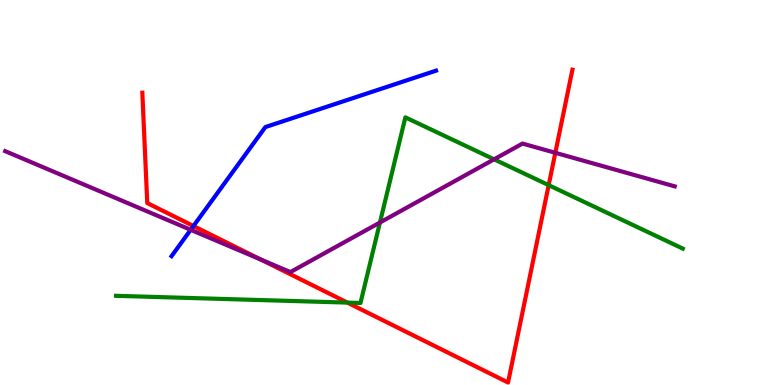[{'lines': ['blue', 'red'], 'intersections': [{'x': 2.5, 'y': 4.13}]}, {'lines': ['green', 'red'], 'intersections': [{'x': 4.48, 'y': 2.14}, {'x': 7.08, 'y': 5.19}]}, {'lines': ['purple', 'red'], 'intersections': [{'x': 3.37, 'y': 3.26}, {'x': 7.17, 'y': 6.03}]}, {'lines': ['blue', 'green'], 'intersections': []}, {'lines': ['blue', 'purple'], 'intersections': [{'x': 2.46, 'y': 4.03}]}, {'lines': ['green', 'purple'], 'intersections': [{'x': 4.9, 'y': 4.22}, {'x': 6.38, 'y': 5.86}]}]